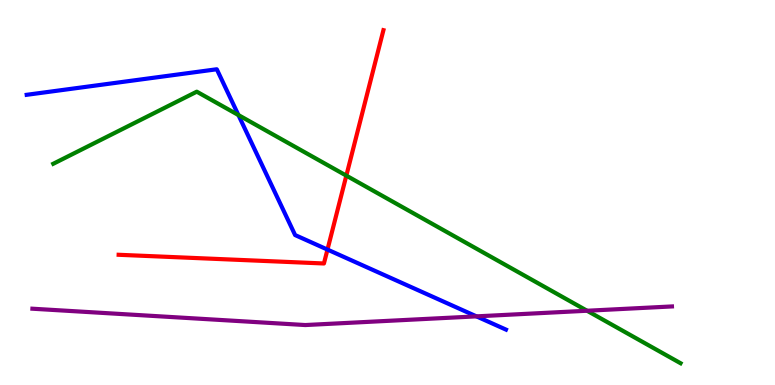[{'lines': ['blue', 'red'], 'intersections': [{'x': 4.23, 'y': 3.52}]}, {'lines': ['green', 'red'], 'intersections': [{'x': 4.47, 'y': 5.44}]}, {'lines': ['purple', 'red'], 'intersections': []}, {'lines': ['blue', 'green'], 'intersections': [{'x': 3.08, 'y': 7.01}]}, {'lines': ['blue', 'purple'], 'intersections': [{'x': 6.15, 'y': 1.78}]}, {'lines': ['green', 'purple'], 'intersections': [{'x': 7.58, 'y': 1.93}]}]